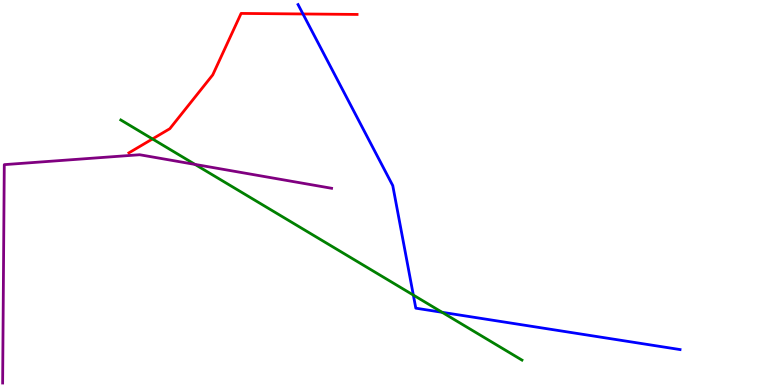[{'lines': ['blue', 'red'], 'intersections': [{'x': 3.91, 'y': 9.64}]}, {'lines': ['green', 'red'], 'intersections': [{'x': 1.97, 'y': 6.39}]}, {'lines': ['purple', 'red'], 'intersections': []}, {'lines': ['blue', 'green'], 'intersections': [{'x': 5.33, 'y': 2.34}, {'x': 5.7, 'y': 1.89}]}, {'lines': ['blue', 'purple'], 'intersections': []}, {'lines': ['green', 'purple'], 'intersections': [{'x': 2.52, 'y': 5.73}]}]